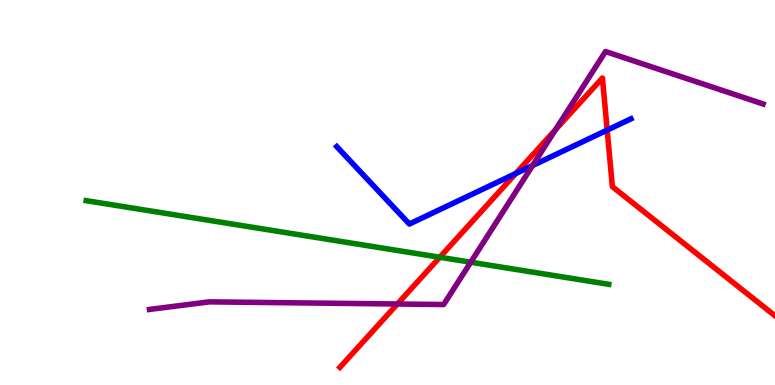[{'lines': ['blue', 'red'], 'intersections': [{'x': 6.65, 'y': 5.49}, {'x': 7.83, 'y': 6.62}]}, {'lines': ['green', 'red'], 'intersections': [{'x': 5.67, 'y': 3.32}]}, {'lines': ['purple', 'red'], 'intersections': [{'x': 5.13, 'y': 2.1}, {'x': 7.17, 'y': 6.63}]}, {'lines': ['blue', 'green'], 'intersections': []}, {'lines': ['blue', 'purple'], 'intersections': [{'x': 6.87, 'y': 5.7}]}, {'lines': ['green', 'purple'], 'intersections': [{'x': 6.07, 'y': 3.19}]}]